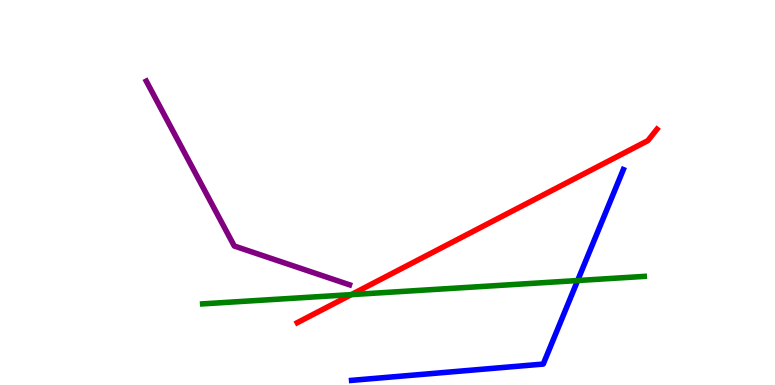[{'lines': ['blue', 'red'], 'intersections': []}, {'lines': ['green', 'red'], 'intersections': [{'x': 4.53, 'y': 2.35}]}, {'lines': ['purple', 'red'], 'intersections': []}, {'lines': ['blue', 'green'], 'intersections': [{'x': 7.45, 'y': 2.71}]}, {'lines': ['blue', 'purple'], 'intersections': []}, {'lines': ['green', 'purple'], 'intersections': []}]